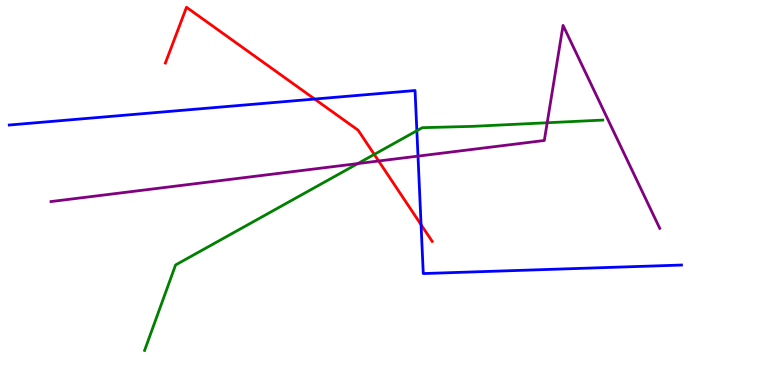[{'lines': ['blue', 'red'], 'intersections': [{'x': 4.06, 'y': 7.43}, {'x': 5.43, 'y': 4.16}]}, {'lines': ['green', 'red'], 'intersections': [{'x': 4.83, 'y': 5.99}]}, {'lines': ['purple', 'red'], 'intersections': [{'x': 4.89, 'y': 5.82}]}, {'lines': ['blue', 'green'], 'intersections': [{'x': 5.38, 'y': 6.6}]}, {'lines': ['blue', 'purple'], 'intersections': [{'x': 5.39, 'y': 5.94}]}, {'lines': ['green', 'purple'], 'intersections': [{'x': 4.62, 'y': 5.75}, {'x': 7.06, 'y': 6.81}]}]